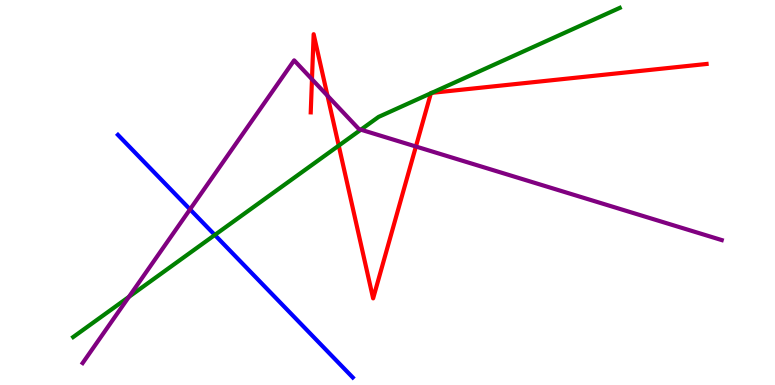[{'lines': ['blue', 'red'], 'intersections': []}, {'lines': ['green', 'red'], 'intersections': [{'x': 4.37, 'y': 6.22}, {'x': 5.56, 'y': 7.58}, {'x': 5.57, 'y': 7.59}]}, {'lines': ['purple', 'red'], 'intersections': [{'x': 4.03, 'y': 7.94}, {'x': 4.23, 'y': 7.51}, {'x': 5.37, 'y': 6.19}]}, {'lines': ['blue', 'green'], 'intersections': [{'x': 2.77, 'y': 3.9}]}, {'lines': ['blue', 'purple'], 'intersections': [{'x': 2.45, 'y': 4.56}]}, {'lines': ['green', 'purple'], 'intersections': [{'x': 1.66, 'y': 2.29}, {'x': 4.66, 'y': 6.63}]}]